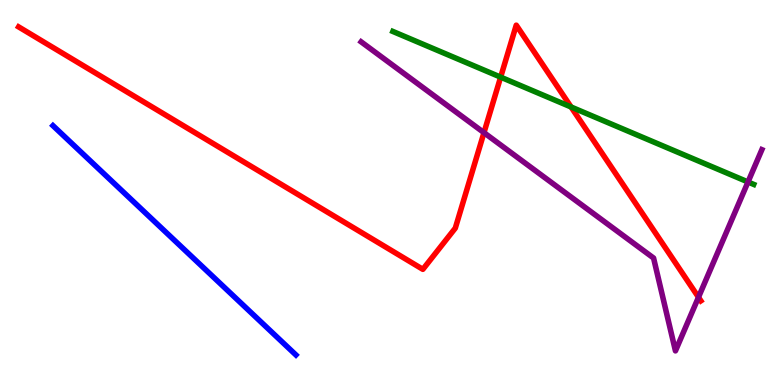[{'lines': ['blue', 'red'], 'intersections': []}, {'lines': ['green', 'red'], 'intersections': [{'x': 6.46, 'y': 8.0}, {'x': 7.37, 'y': 7.22}]}, {'lines': ['purple', 'red'], 'intersections': [{'x': 6.24, 'y': 6.55}, {'x': 9.01, 'y': 2.28}]}, {'lines': ['blue', 'green'], 'intersections': []}, {'lines': ['blue', 'purple'], 'intersections': []}, {'lines': ['green', 'purple'], 'intersections': [{'x': 9.65, 'y': 5.27}]}]